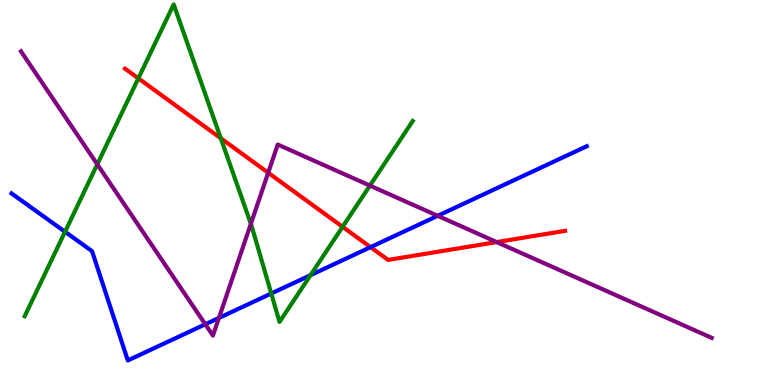[{'lines': ['blue', 'red'], 'intersections': [{'x': 4.78, 'y': 3.58}]}, {'lines': ['green', 'red'], 'intersections': [{'x': 1.79, 'y': 7.96}, {'x': 2.85, 'y': 6.41}, {'x': 4.42, 'y': 4.11}]}, {'lines': ['purple', 'red'], 'intersections': [{'x': 3.46, 'y': 5.51}, {'x': 6.41, 'y': 3.71}]}, {'lines': ['blue', 'green'], 'intersections': [{'x': 0.839, 'y': 3.98}, {'x': 3.5, 'y': 2.38}, {'x': 4.01, 'y': 2.85}]}, {'lines': ['blue', 'purple'], 'intersections': [{'x': 2.65, 'y': 1.58}, {'x': 2.82, 'y': 1.74}, {'x': 5.65, 'y': 4.39}]}, {'lines': ['green', 'purple'], 'intersections': [{'x': 1.26, 'y': 5.73}, {'x': 3.24, 'y': 4.19}, {'x': 4.77, 'y': 5.18}]}]